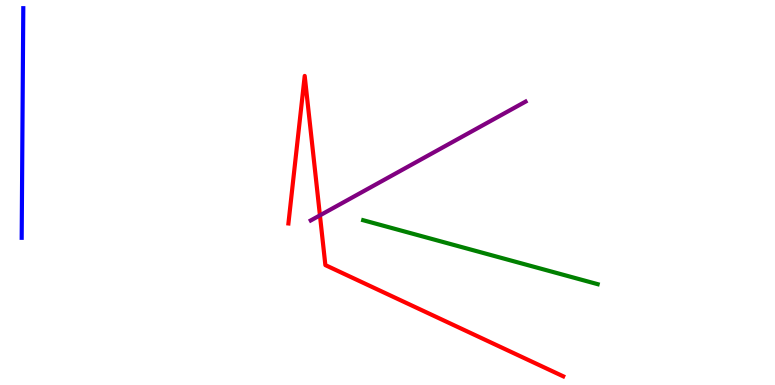[{'lines': ['blue', 'red'], 'intersections': []}, {'lines': ['green', 'red'], 'intersections': []}, {'lines': ['purple', 'red'], 'intersections': [{'x': 4.13, 'y': 4.41}]}, {'lines': ['blue', 'green'], 'intersections': []}, {'lines': ['blue', 'purple'], 'intersections': []}, {'lines': ['green', 'purple'], 'intersections': []}]